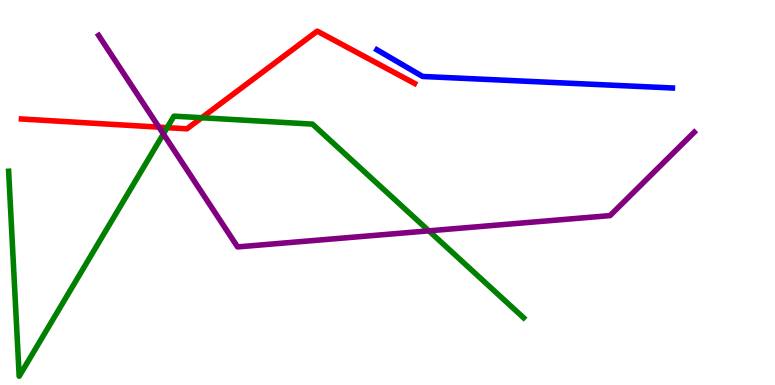[{'lines': ['blue', 'red'], 'intersections': []}, {'lines': ['green', 'red'], 'intersections': [{'x': 2.16, 'y': 6.68}, {'x': 2.6, 'y': 6.94}]}, {'lines': ['purple', 'red'], 'intersections': [{'x': 2.05, 'y': 6.7}]}, {'lines': ['blue', 'green'], 'intersections': []}, {'lines': ['blue', 'purple'], 'intersections': []}, {'lines': ['green', 'purple'], 'intersections': [{'x': 2.11, 'y': 6.52}, {'x': 5.53, 'y': 4.0}]}]